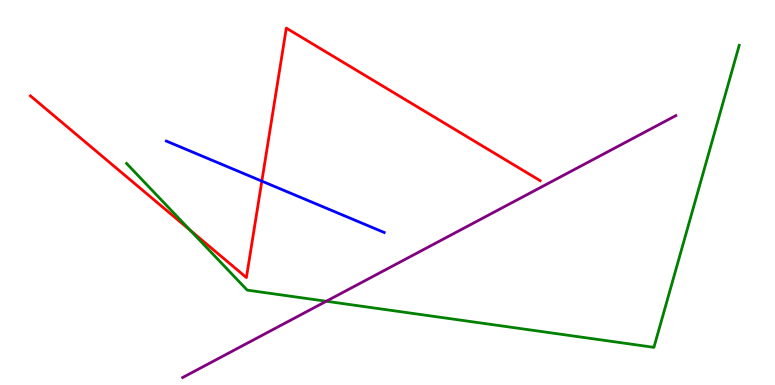[{'lines': ['blue', 'red'], 'intersections': [{'x': 3.38, 'y': 5.3}]}, {'lines': ['green', 'red'], 'intersections': [{'x': 2.45, 'y': 4.02}]}, {'lines': ['purple', 'red'], 'intersections': []}, {'lines': ['blue', 'green'], 'intersections': []}, {'lines': ['blue', 'purple'], 'intersections': []}, {'lines': ['green', 'purple'], 'intersections': [{'x': 4.21, 'y': 2.18}]}]